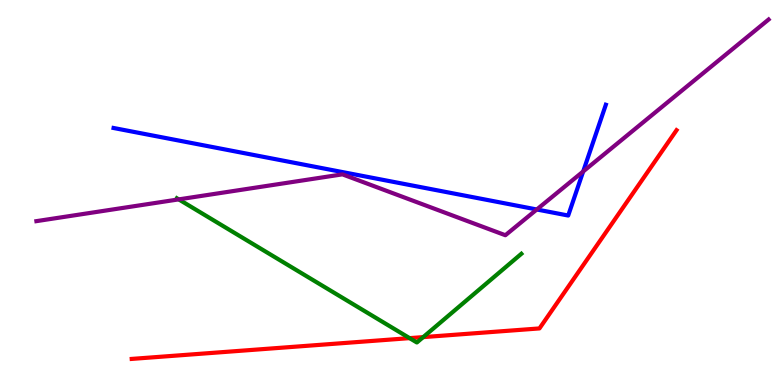[{'lines': ['blue', 'red'], 'intersections': []}, {'lines': ['green', 'red'], 'intersections': [{'x': 5.29, 'y': 1.22}, {'x': 5.46, 'y': 1.24}]}, {'lines': ['purple', 'red'], 'intersections': []}, {'lines': ['blue', 'green'], 'intersections': []}, {'lines': ['blue', 'purple'], 'intersections': [{'x': 6.93, 'y': 4.56}, {'x': 7.52, 'y': 5.55}]}, {'lines': ['green', 'purple'], 'intersections': [{'x': 2.31, 'y': 4.82}]}]